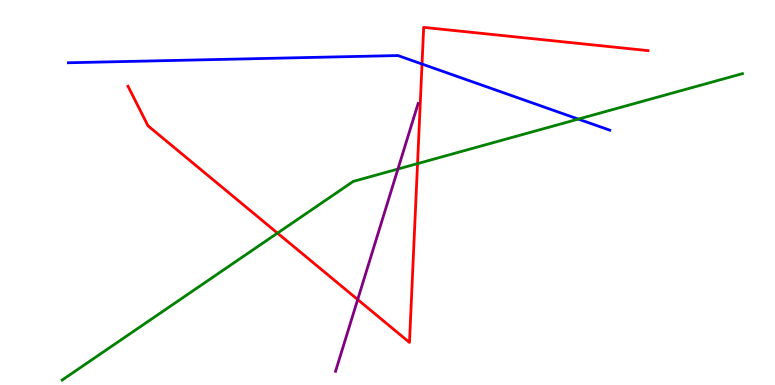[{'lines': ['blue', 'red'], 'intersections': [{'x': 5.45, 'y': 8.34}]}, {'lines': ['green', 'red'], 'intersections': [{'x': 3.58, 'y': 3.95}, {'x': 5.39, 'y': 5.75}]}, {'lines': ['purple', 'red'], 'intersections': [{'x': 4.62, 'y': 2.22}]}, {'lines': ['blue', 'green'], 'intersections': [{'x': 7.46, 'y': 6.91}]}, {'lines': ['blue', 'purple'], 'intersections': []}, {'lines': ['green', 'purple'], 'intersections': [{'x': 5.13, 'y': 5.61}]}]